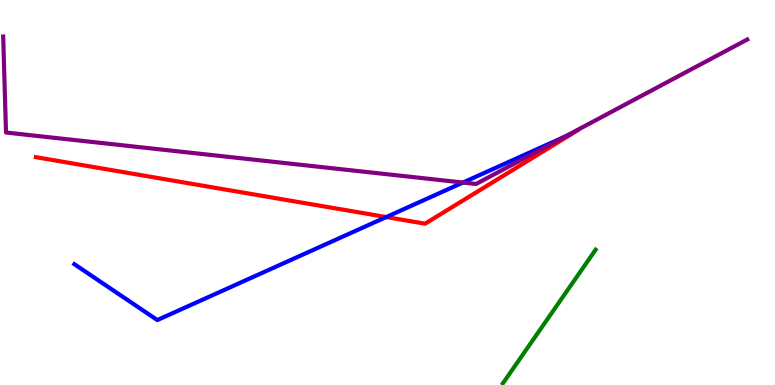[{'lines': ['blue', 'red'], 'intersections': [{'x': 4.98, 'y': 4.36}]}, {'lines': ['green', 'red'], 'intersections': []}, {'lines': ['purple', 'red'], 'intersections': []}, {'lines': ['blue', 'green'], 'intersections': []}, {'lines': ['blue', 'purple'], 'intersections': [{'x': 5.97, 'y': 5.26}, {'x': 7.28, 'y': 6.45}]}, {'lines': ['green', 'purple'], 'intersections': []}]